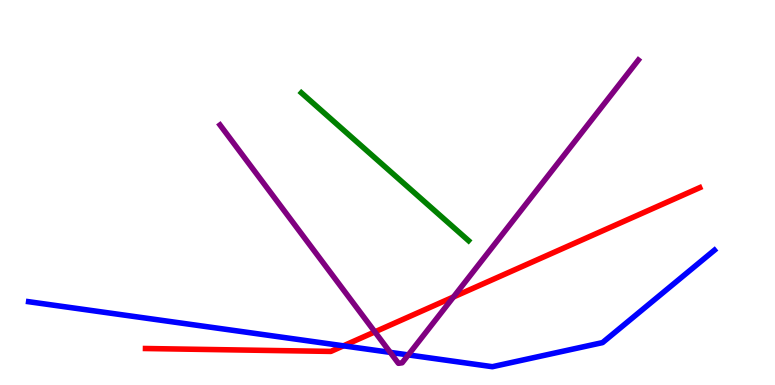[{'lines': ['blue', 'red'], 'intersections': [{'x': 4.43, 'y': 1.02}]}, {'lines': ['green', 'red'], 'intersections': []}, {'lines': ['purple', 'red'], 'intersections': [{'x': 4.84, 'y': 1.38}, {'x': 5.85, 'y': 2.29}]}, {'lines': ['blue', 'green'], 'intersections': []}, {'lines': ['blue', 'purple'], 'intersections': [{'x': 5.03, 'y': 0.847}, {'x': 5.27, 'y': 0.782}]}, {'lines': ['green', 'purple'], 'intersections': []}]